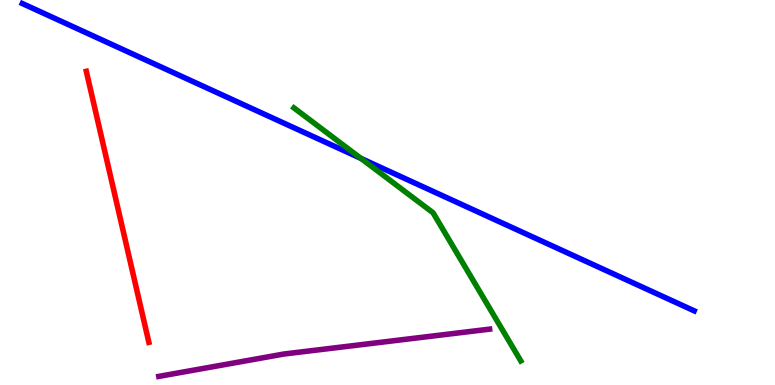[{'lines': ['blue', 'red'], 'intersections': []}, {'lines': ['green', 'red'], 'intersections': []}, {'lines': ['purple', 'red'], 'intersections': []}, {'lines': ['blue', 'green'], 'intersections': [{'x': 4.66, 'y': 5.89}]}, {'lines': ['blue', 'purple'], 'intersections': []}, {'lines': ['green', 'purple'], 'intersections': []}]